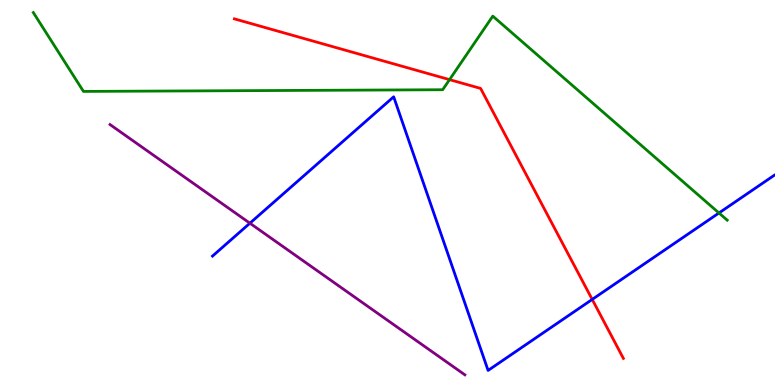[{'lines': ['blue', 'red'], 'intersections': [{'x': 7.64, 'y': 2.22}]}, {'lines': ['green', 'red'], 'intersections': [{'x': 5.8, 'y': 7.93}]}, {'lines': ['purple', 'red'], 'intersections': []}, {'lines': ['blue', 'green'], 'intersections': [{'x': 9.28, 'y': 4.47}]}, {'lines': ['blue', 'purple'], 'intersections': [{'x': 3.22, 'y': 4.2}]}, {'lines': ['green', 'purple'], 'intersections': []}]